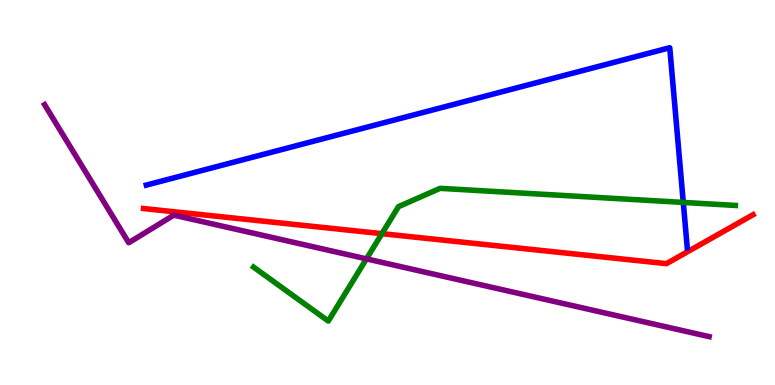[{'lines': ['blue', 'red'], 'intersections': []}, {'lines': ['green', 'red'], 'intersections': [{'x': 4.93, 'y': 3.93}]}, {'lines': ['purple', 'red'], 'intersections': []}, {'lines': ['blue', 'green'], 'intersections': [{'x': 8.82, 'y': 4.74}]}, {'lines': ['blue', 'purple'], 'intersections': []}, {'lines': ['green', 'purple'], 'intersections': [{'x': 4.73, 'y': 3.28}]}]